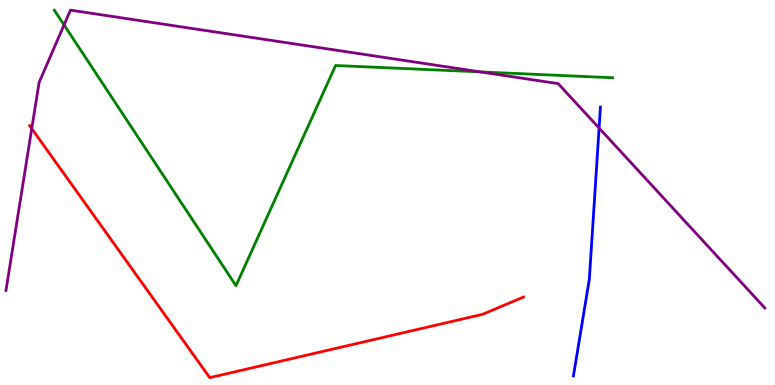[{'lines': ['blue', 'red'], 'intersections': []}, {'lines': ['green', 'red'], 'intersections': []}, {'lines': ['purple', 'red'], 'intersections': [{'x': 0.41, 'y': 6.66}]}, {'lines': ['blue', 'green'], 'intersections': []}, {'lines': ['blue', 'purple'], 'intersections': [{'x': 7.73, 'y': 6.67}]}, {'lines': ['green', 'purple'], 'intersections': [{'x': 0.826, 'y': 9.35}, {'x': 6.2, 'y': 8.13}]}]